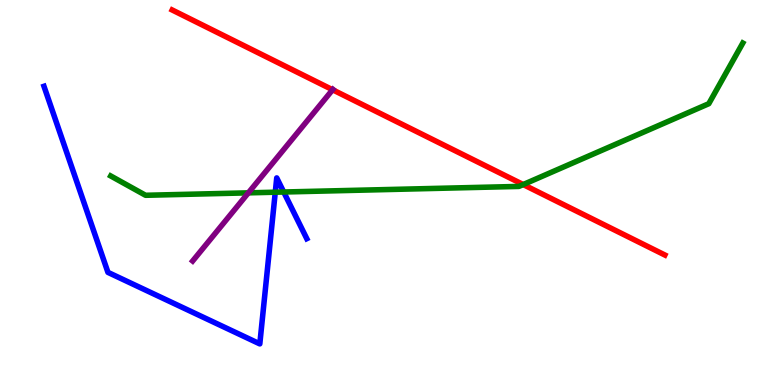[{'lines': ['blue', 'red'], 'intersections': []}, {'lines': ['green', 'red'], 'intersections': [{'x': 6.75, 'y': 5.21}]}, {'lines': ['purple', 'red'], 'intersections': [{'x': 4.29, 'y': 7.67}]}, {'lines': ['blue', 'green'], 'intersections': [{'x': 3.55, 'y': 5.01}, {'x': 3.66, 'y': 5.01}]}, {'lines': ['blue', 'purple'], 'intersections': []}, {'lines': ['green', 'purple'], 'intersections': [{'x': 3.2, 'y': 4.99}]}]